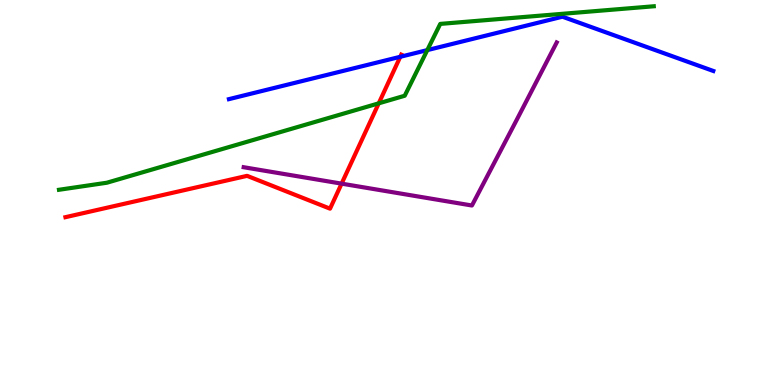[{'lines': ['blue', 'red'], 'intersections': [{'x': 5.16, 'y': 8.52}]}, {'lines': ['green', 'red'], 'intersections': [{'x': 4.89, 'y': 7.32}]}, {'lines': ['purple', 'red'], 'intersections': [{'x': 4.41, 'y': 5.23}]}, {'lines': ['blue', 'green'], 'intersections': [{'x': 5.51, 'y': 8.7}]}, {'lines': ['blue', 'purple'], 'intersections': []}, {'lines': ['green', 'purple'], 'intersections': []}]